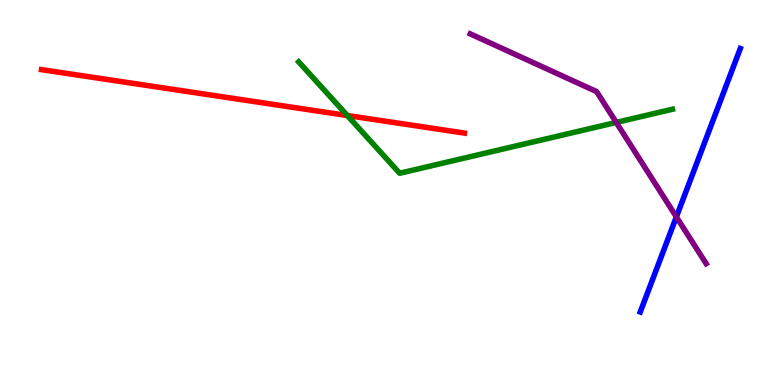[{'lines': ['blue', 'red'], 'intersections': []}, {'lines': ['green', 'red'], 'intersections': [{'x': 4.48, 'y': 7.0}]}, {'lines': ['purple', 'red'], 'intersections': []}, {'lines': ['blue', 'green'], 'intersections': []}, {'lines': ['blue', 'purple'], 'intersections': [{'x': 8.73, 'y': 4.37}]}, {'lines': ['green', 'purple'], 'intersections': [{'x': 7.95, 'y': 6.82}]}]